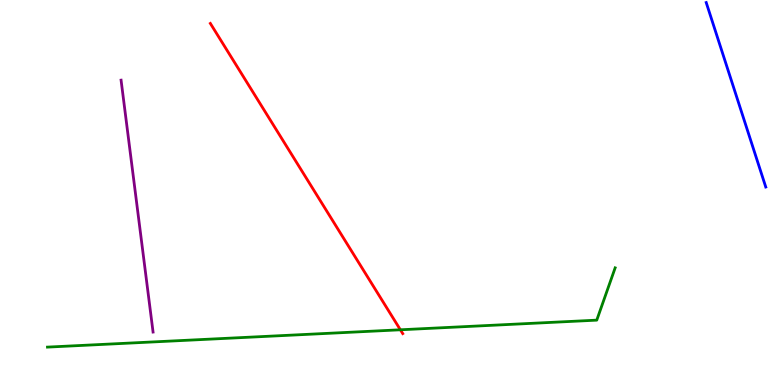[{'lines': ['blue', 'red'], 'intersections': []}, {'lines': ['green', 'red'], 'intersections': [{'x': 5.17, 'y': 1.43}]}, {'lines': ['purple', 'red'], 'intersections': []}, {'lines': ['blue', 'green'], 'intersections': []}, {'lines': ['blue', 'purple'], 'intersections': []}, {'lines': ['green', 'purple'], 'intersections': []}]